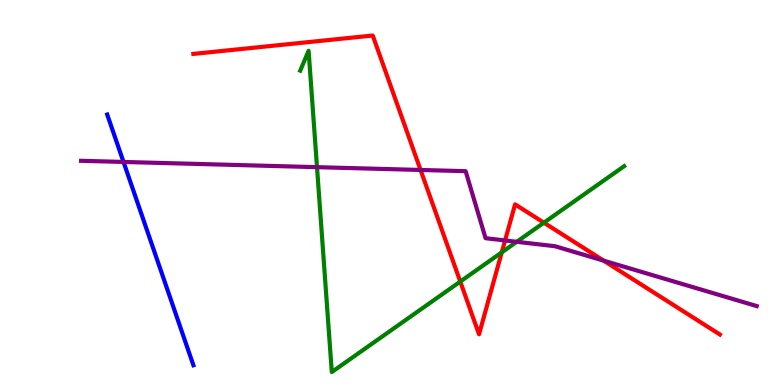[{'lines': ['blue', 'red'], 'intersections': []}, {'lines': ['green', 'red'], 'intersections': [{'x': 5.94, 'y': 2.69}, {'x': 6.47, 'y': 3.45}, {'x': 7.02, 'y': 4.22}]}, {'lines': ['purple', 'red'], 'intersections': [{'x': 5.43, 'y': 5.59}, {'x': 6.52, 'y': 3.75}, {'x': 7.79, 'y': 3.23}]}, {'lines': ['blue', 'green'], 'intersections': []}, {'lines': ['blue', 'purple'], 'intersections': [{'x': 1.59, 'y': 5.79}]}, {'lines': ['green', 'purple'], 'intersections': [{'x': 4.09, 'y': 5.66}, {'x': 6.67, 'y': 3.72}]}]